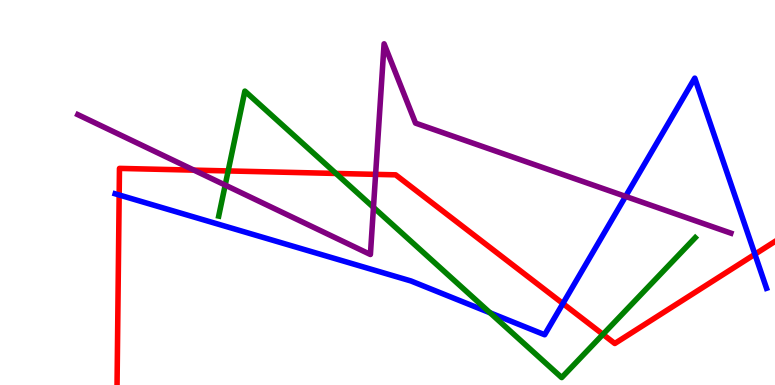[{'lines': ['blue', 'red'], 'intersections': [{'x': 1.54, 'y': 4.94}, {'x': 7.26, 'y': 2.12}, {'x': 9.74, 'y': 3.4}]}, {'lines': ['green', 'red'], 'intersections': [{'x': 2.94, 'y': 5.56}, {'x': 4.33, 'y': 5.49}, {'x': 7.78, 'y': 1.32}]}, {'lines': ['purple', 'red'], 'intersections': [{'x': 2.5, 'y': 5.58}, {'x': 4.85, 'y': 5.47}]}, {'lines': ['blue', 'green'], 'intersections': [{'x': 6.32, 'y': 1.88}]}, {'lines': ['blue', 'purple'], 'intersections': [{'x': 8.07, 'y': 4.9}]}, {'lines': ['green', 'purple'], 'intersections': [{'x': 2.91, 'y': 5.19}, {'x': 4.82, 'y': 4.61}]}]